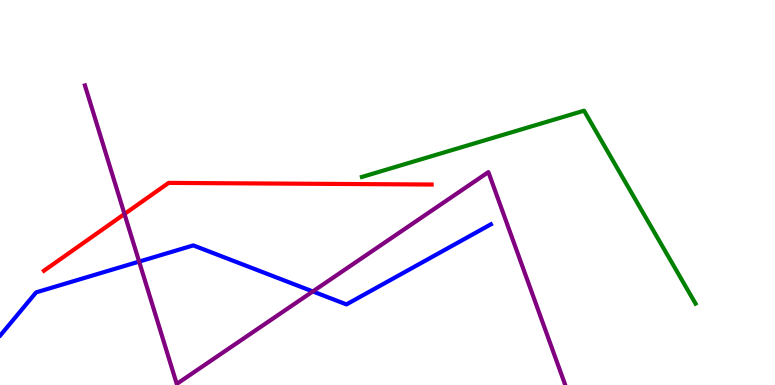[{'lines': ['blue', 'red'], 'intersections': []}, {'lines': ['green', 'red'], 'intersections': []}, {'lines': ['purple', 'red'], 'intersections': [{'x': 1.61, 'y': 4.44}]}, {'lines': ['blue', 'green'], 'intersections': []}, {'lines': ['blue', 'purple'], 'intersections': [{'x': 1.8, 'y': 3.21}, {'x': 4.04, 'y': 2.43}]}, {'lines': ['green', 'purple'], 'intersections': []}]